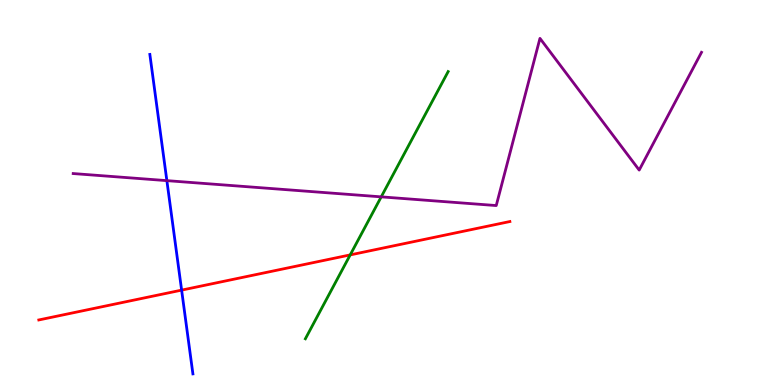[{'lines': ['blue', 'red'], 'intersections': [{'x': 2.34, 'y': 2.46}]}, {'lines': ['green', 'red'], 'intersections': [{'x': 4.52, 'y': 3.38}]}, {'lines': ['purple', 'red'], 'intersections': []}, {'lines': ['blue', 'green'], 'intersections': []}, {'lines': ['blue', 'purple'], 'intersections': [{'x': 2.15, 'y': 5.31}]}, {'lines': ['green', 'purple'], 'intersections': [{'x': 4.92, 'y': 4.89}]}]